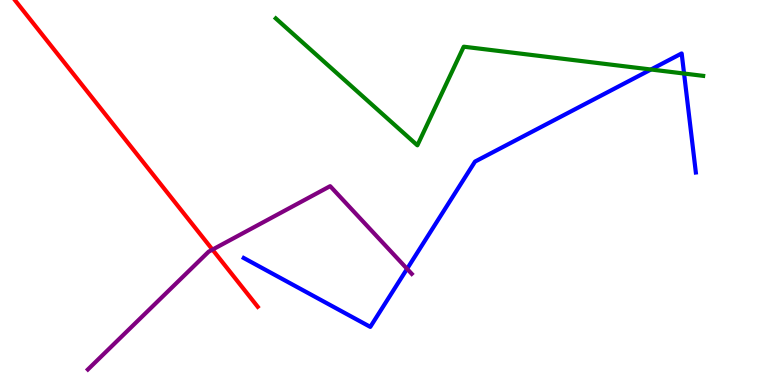[{'lines': ['blue', 'red'], 'intersections': []}, {'lines': ['green', 'red'], 'intersections': []}, {'lines': ['purple', 'red'], 'intersections': [{'x': 2.74, 'y': 3.52}]}, {'lines': ['blue', 'green'], 'intersections': [{'x': 8.4, 'y': 8.19}, {'x': 8.83, 'y': 8.09}]}, {'lines': ['blue', 'purple'], 'intersections': [{'x': 5.25, 'y': 3.02}]}, {'lines': ['green', 'purple'], 'intersections': []}]